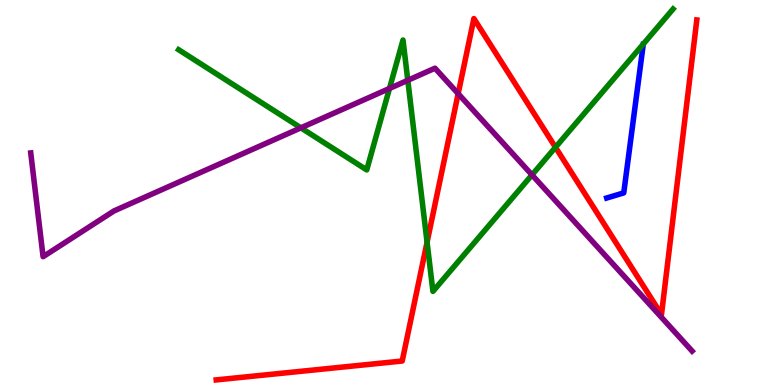[{'lines': ['blue', 'red'], 'intersections': []}, {'lines': ['green', 'red'], 'intersections': [{'x': 5.51, 'y': 3.71}, {'x': 7.17, 'y': 6.17}]}, {'lines': ['purple', 'red'], 'intersections': [{'x': 5.91, 'y': 7.57}]}, {'lines': ['blue', 'green'], 'intersections': []}, {'lines': ['blue', 'purple'], 'intersections': []}, {'lines': ['green', 'purple'], 'intersections': [{'x': 3.88, 'y': 6.68}, {'x': 5.03, 'y': 7.7}, {'x': 5.26, 'y': 7.91}, {'x': 6.86, 'y': 5.46}]}]